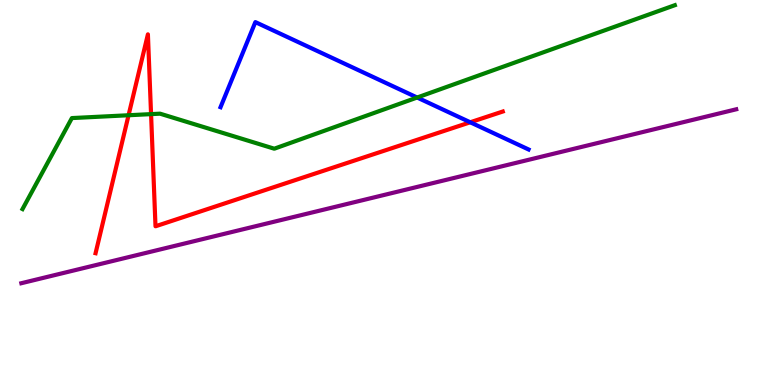[{'lines': ['blue', 'red'], 'intersections': [{'x': 6.07, 'y': 6.82}]}, {'lines': ['green', 'red'], 'intersections': [{'x': 1.66, 'y': 7.01}, {'x': 1.95, 'y': 7.04}]}, {'lines': ['purple', 'red'], 'intersections': []}, {'lines': ['blue', 'green'], 'intersections': [{'x': 5.38, 'y': 7.47}]}, {'lines': ['blue', 'purple'], 'intersections': []}, {'lines': ['green', 'purple'], 'intersections': []}]